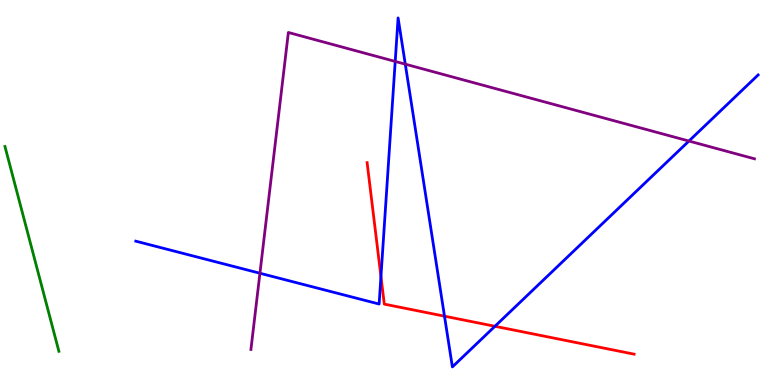[{'lines': ['blue', 'red'], 'intersections': [{'x': 4.92, 'y': 2.82}, {'x': 5.74, 'y': 1.79}, {'x': 6.39, 'y': 1.53}]}, {'lines': ['green', 'red'], 'intersections': []}, {'lines': ['purple', 'red'], 'intersections': []}, {'lines': ['blue', 'green'], 'intersections': []}, {'lines': ['blue', 'purple'], 'intersections': [{'x': 3.35, 'y': 2.9}, {'x': 5.1, 'y': 8.4}, {'x': 5.23, 'y': 8.33}, {'x': 8.89, 'y': 6.34}]}, {'lines': ['green', 'purple'], 'intersections': []}]